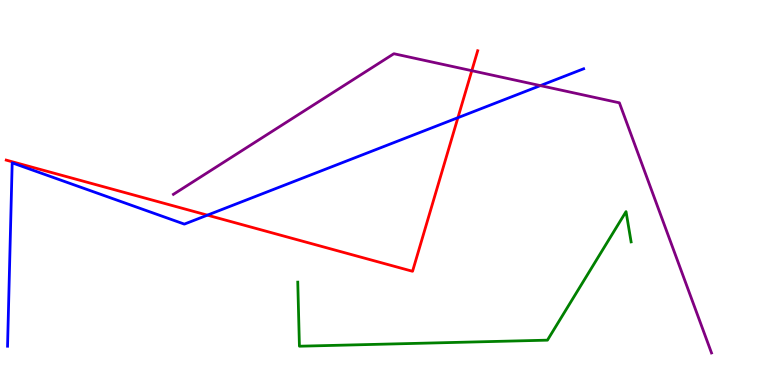[{'lines': ['blue', 'red'], 'intersections': [{'x': 2.68, 'y': 4.41}, {'x': 5.91, 'y': 6.94}]}, {'lines': ['green', 'red'], 'intersections': []}, {'lines': ['purple', 'red'], 'intersections': [{'x': 6.09, 'y': 8.16}]}, {'lines': ['blue', 'green'], 'intersections': []}, {'lines': ['blue', 'purple'], 'intersections': [{'x': 6.97, 'y': 7.78}]}, {'lines': ['green', 'purple'], 'intersections': []}]